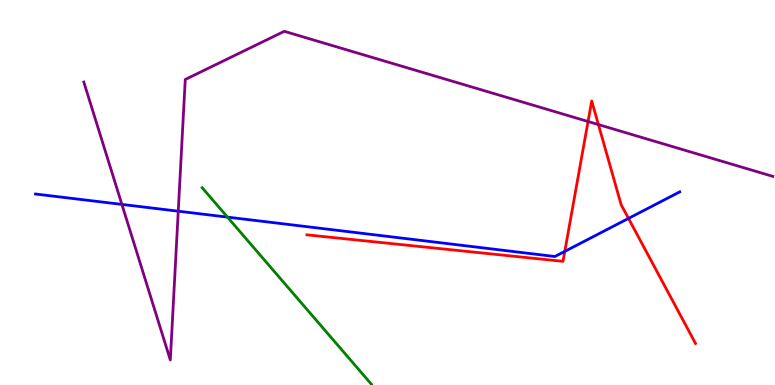[{'lines': ['blue', 'red'], 'intersections': [{'x': 7.29, 'y': 3.47}, {'x': 8.11, 'y': 4.33}]}, {'lines': ['green', 'red'], 'intersections': []}, {'lines': ['purple', 'red'], 'intersections': [{'x': 7.59, 'y': 6.84}, {'x': 7.72, 'y': 6.76}]}, {'lines': ['blue', 'green'], 'intersections': [{'x': 2.94, 'y': 4.36}]}, {'lines': ['blue', 'purple'], 'intersections': [{'x': 1.57, 'y': 4.69}, {'x': 2.3, 'y': 4.51}]}, {'lines': ['green', 'purple'], 'intersections': []}]